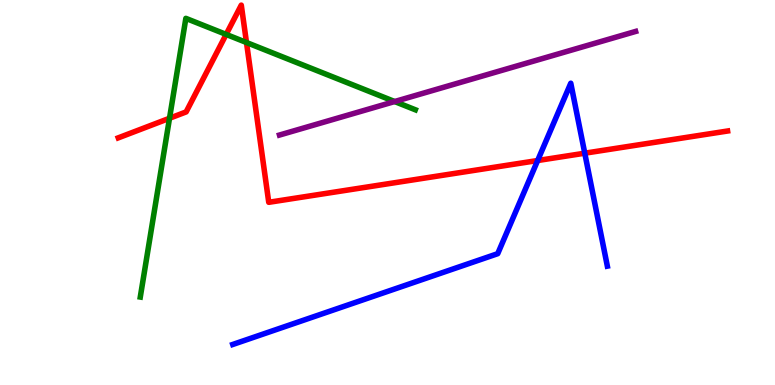[{'lines': ['blue', 'red'], 'intersections': [{'x': 6.94, 'y': 5.83}, {'x': 7.55, 'y': 6.02}]}, {'lines': ['green', 'red'], 'intersections': [{'x': 2.19, 'y': 6.93}, {'x': 2.92, 'y': 9.11}, {'x': 3.18, 'y': 8.9}]}, {'lines': ['purple', 'red'], 'intersections': []}, {'lines': ['blue', 'green'], 'intersections': []}, {'lines': ['blue', 'purple'], 'intersections': []}, {'lines': ['green', 'purple'], 'intersections': [{'x': 5.09, 'y': 7.36}]}]